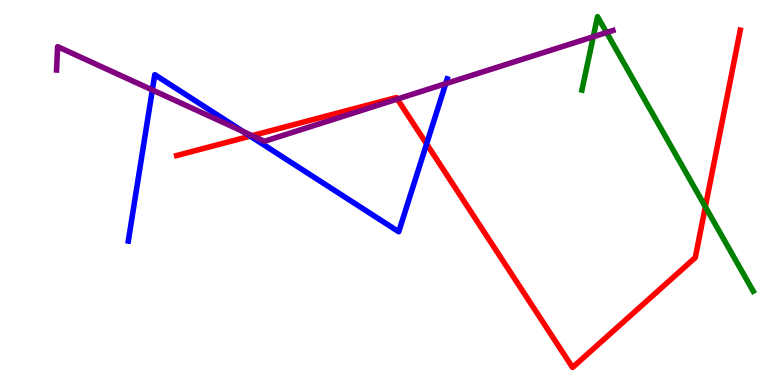[{'lines': ['blue', 'red'], 'intersections': [{'x': 3.23, 'y': 6.46}, {'x': 5.5, 'y': 6.26}]}, {'lines': ['green', 'red'], 'intersections': [{'x': 9.1, 'y': 4.63}]}, {'lines': ['purple', 'red'], 'intersections': [{'x': 3.25, 'y': 6.48}, {'x': 5.13, 'y': 7.43}]}, {'lines': ['blue', 'green'], 'intersections': []}, {'lines': ['blue', 'purple'], 'intersections': [{'x': 1.97, 'y': 7.66}, {'x': 3.14, 'y': 6.59}, {'x': 5.75, 'y': 7.83}]}, {'lines': ['green', 'purple'], 'intersections': [{'x': 7.66, 'y': 9.05}, {'x': 7.83, 'y': 9.16}]}]